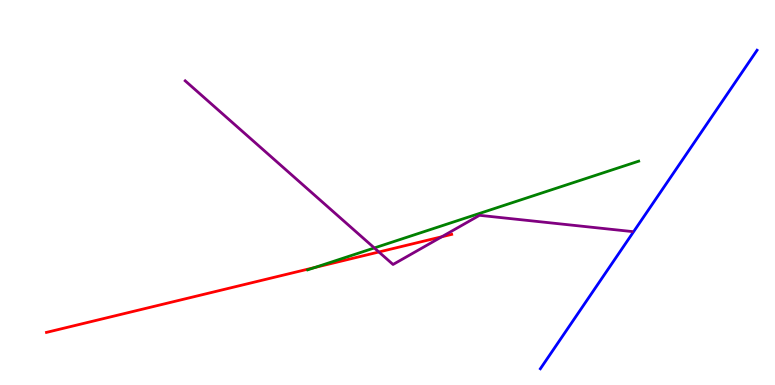[{'lines': ['blue', 'red'], 'intersections': []}, {'lines': ['green', 'red'], 'intersections': [{'x': 4.06, 'y': 3.05}]}, {'lines': ['purple', 'red'], 'intersections': [{'x': 4.89, 'y': 3.45}, {'x': 5.7, 'y': 3.85}]}, {'lines': ['blue', 'green'], 'intersections': []}, {'lines': ['blue', 'purple'], 'intersections': []}, {'lines': ['green', 'purple'], 'intersections': [{'x': 4.83, 'y': 3.56}]}]